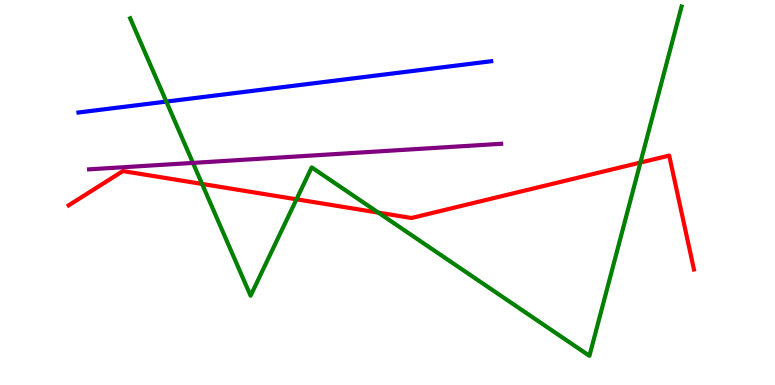[{'lines': ['blue', 'red'], 'intersections': []}, {'lines': ['green', 'red'], 'intersections': [{'x': 2.61, 'y': 5.22}, {'x': 3.83, 'y': 4.82}, {'x': 4.88, 'y': 4.48}, {'x': 8.26, 'y': 5.78}]}, {'lines': ['purple', 'red'], 'intersections': []}, {'lines': ['blue', 'green'], 'intersections': [{'x': 2.15, 'y': 7.36}]}, {'lines': ['blue', 'purple'], 'intersections': []}, {'lines': ['green', 'purple'], 'intersections': [{'x': 2.49, 'y': 5.77}]}]